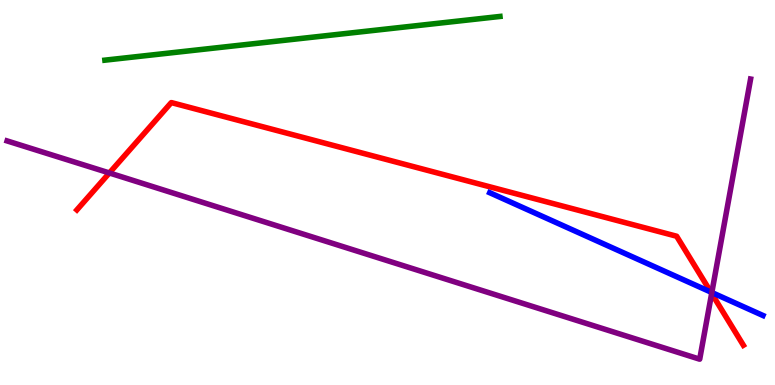[{'lines': ['blue', 'red'], 'intersections': [{'x': 9.17, 'y': 2.41}]}, {'lines': ['green', 'red'], 'intersections': []}, {'lines': ['purple', 'red'], 'intersections': [{'x': 1.41, 'y': 5.51}, {'x': 9.18, 'y': 2.38}]}, {'lines': ['blue', 'green'], 'intersections': []}, {'lines': ['blue', 'purple'], 'intersections': [{'x': 9.18, 'y': 2.4}]}, {'lines': ['green', 'purple'], 'intersections': []}]